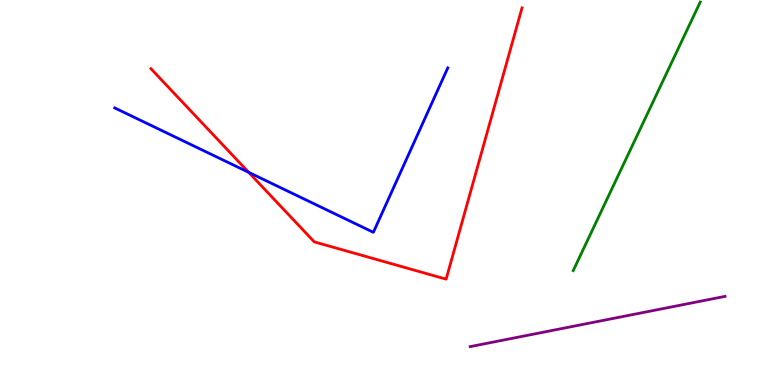[{'lines': ['blue', 'red'], 'intersections': [{'x': 3.21, 'y': 5.52}]}, {'lines': ['green', 'red'], 'intersections': []}, {'lines': ['purple', 'red'], 'intersections': []}, {'lines': ['blue', 'green'], 'intersections': []}, {'lines': ['blue', 'purple'], 'intersections': []}, {'lines': ['green', 'purple'], 'intersections': []}]